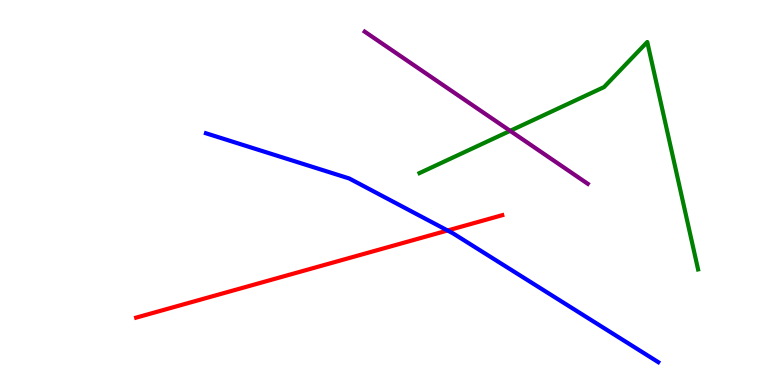[{'lines': ['blue', 'red'], 'intersections': [{'x': 5.78, 'y': 4.01}]}, {'lines': ['green', 'red'], 'intersections': []}, {'lines': ['purple', 'red'], 'intersections': []}, {'lines': ['blue', 'green'], 'intersections': []}, {'lines': ['blue', 'purple'], 'intersections': []}, {'lines': ['green', 'purple'], 'intersections': [{'x': 6.58, 'y': 6.6}]}]